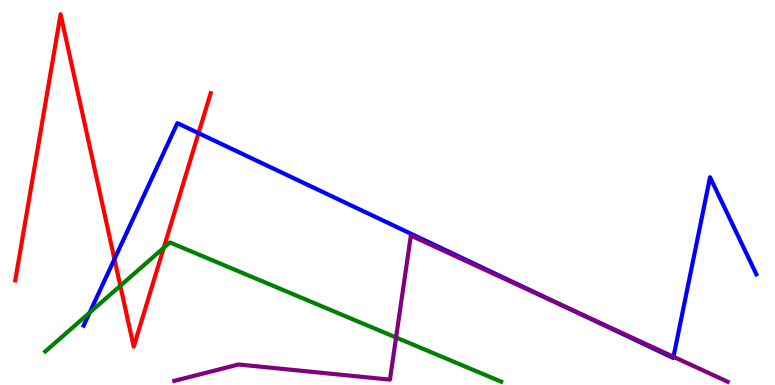[{'lines': ['blue', 'red'], 'intersections': [{'x': 1.48, 'y': 3.27}, {'x': 2.56, 'y': 6.54}]}, {'lines': ['green', 'red'], 'intersections': [{'x': 1.55, 'y': 2.58}, {'x': 2.11, 'y': 3.56}]}, {'lines': ['purple', 'red'], 'intersections': []}, {'lines': ['blue', 'green'], 'intersections': [{'x': 1.16, 'y': 1.88}]}, {'lines': ['blue', 'purple'], 'intersections': [{'x': 7.28, 'y': 2.04}, {'x': 8.69, 'y': 0.733}]}, {'lines': ['green', 'purple'], 'intersections': [{'x': 5.11, 'y': 1.23}]}]